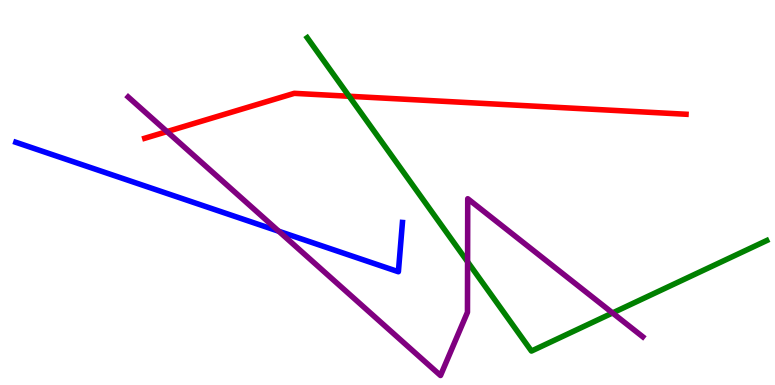[{'lines': ['blue', 'red'], 'intersections': []}, {'lines': ['green', 'red'], 'intersections': [{'x': 4.5, 'y': 7.5}]}, {'lines': ['purple', 'red'], 'intersections': [{'x': 2.15, 'y': 6.58}]}, {'lines': ['blue', 'green'], 'intersections': []}, {'lines': ['blue', 'purple'], 'intersections': [{'x': 3.6, 'y': 3.99}]}, {'lines': ['green', 'purple'], 'intersections': [{'x': 6.03, 'y': 3.2}, {'x': 7.9, 'y': 1.87}]}]